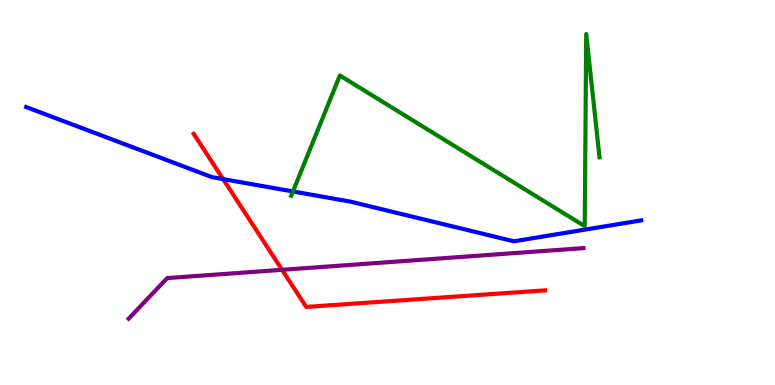[{'lines': ['blue', 'red'], 'intersections': [{'x': 2.88, 'y': 5.35}]}, {'lines': ['green', 'red'], 'intersections': []}, {'lines': ['purple', 'red'], 'intersections': [{'x': 3.64, 'y': 2.99}]}, {'lines': ['blue', 'green'], 'intersections': [{'x': 3.78, 'y': 5.03}]}, {'lines': ['blue', 'purple'], 'intersections': []}, {'lines': ['green', 'purple'], 'intersections': []}]